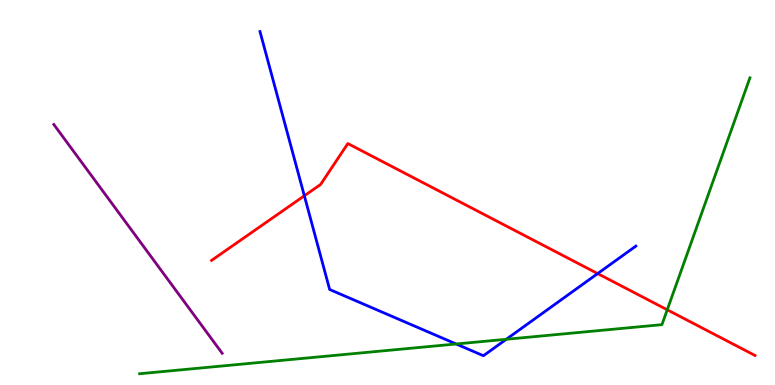[{'lines': ['blue', 'red'], 'intersections': [{'x': 3.93, 'y': 4.91}, {'x': 7.71, 'y': 2.89}]}, {'lines': ['green', 'red'], 'intersections': [{'x': 8.61, 'y': 1.95}]}, {'lines': ['purple', 'red'], 'intersections': []}, {'lines': ['blue', 'green'], 'intersections': [{'x': 5.89, 'y': 1.07}, {'x': 6.53, 'y': 1.19}]}, {'lines': ['blue', 'purple'], 'intersections': []}, {'lines': ['green', 'purple'], 'intersections': []}]